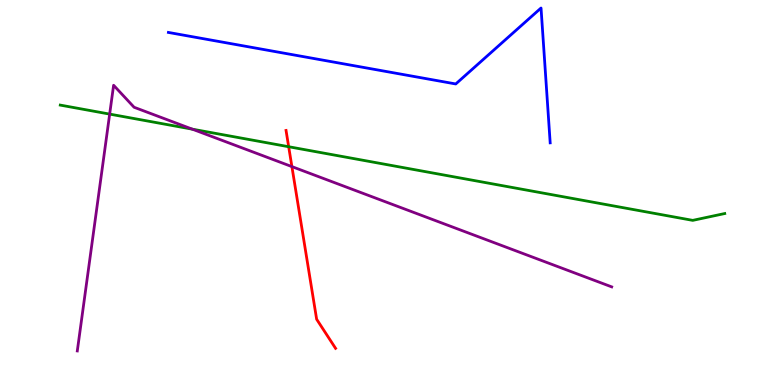[{'lines': ['blue', 'red'], 'intersections': []}, {'lines': ['green', 'red'], 'intersections': [{'x': 3.72, 'y': 6.19}]}, {'lines': ['purple', 'red'], 'intersections': [{'x': 3.77, 'y': 5.67}]}, {'lines': ['blue', 'green'], 'intersections': []}, {'lines': ['blue', 'purple'], 'intersections': []}, {'lines': ['green', 'purple'], 'intersections': [{'x': 1.42, 'y': 7.04}, {'x': 2.48, 'y': 6.65}]}]